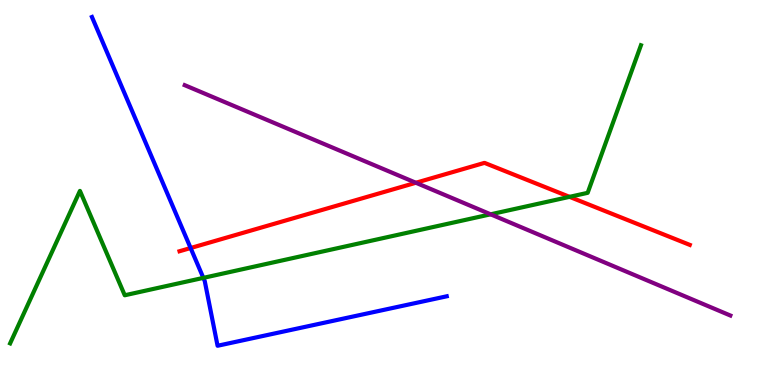[{'lines': ['blue', 'red'], 'intersections': [{'x': 2.46, 'y': 3.56}]}, {'lines': ['green', 'red'], 'intersections': [{'x': 7.35, 'y': 4.89}]}, {'lines': ['purple', 'red'], 'intersections': [{'x': 5.37, 'y': 5.25}]}, {'lines': ['blue', 'green'], 'intersections': [{'x': 2.62, 'y': 2.78}]}, {'lines': ['blue', 'purple'], 'intersections': []}, {'lines': ['green', 'purple'], 'intersections': [{'x': 6.33, 'y': 4.43}]}]